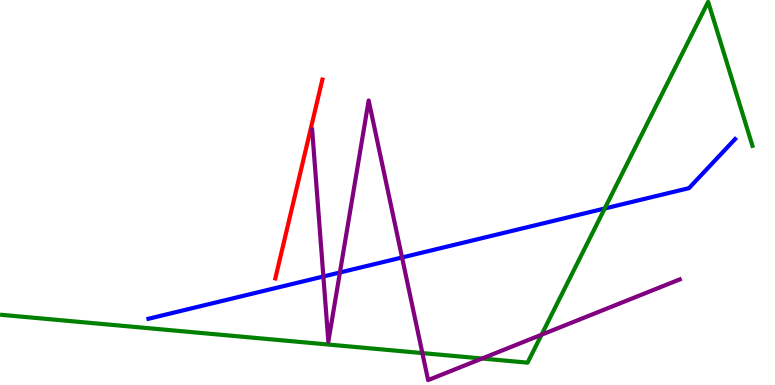[{'lines': ['blue', 'red'], 'intersections': []}, {'lines': ['green', 'red'], 'intersections': []}, {'lines': ['purple', 'red'], 'intersections': []}, {'lines': ['blue', 'green'], 'intersections': [{'x': 7.8, 'y': 4.58}]}, {'lines': ['blue', 'purple'], 'intersections': [{'x': 4.17, 'y': 2.82}, {'x': 4.39, 'y': 2.92}, {'x': 5.19, 'y': 3.31}]}, {'lines': ['green', 'purple'], 'intersections': [{'x': 5.45, 'y': 0.829}, {'x': 6.22, 'y': 0.688}, {'x': 6.99, 'y': 1.31}]}]